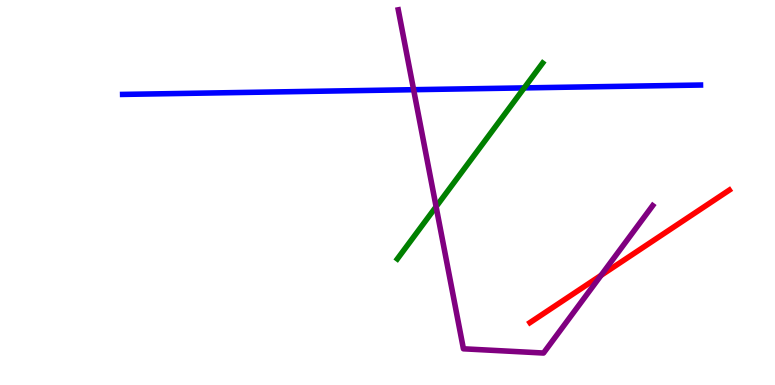[{'lines': ['blue', 'red'], 'intersections': []}, {'lines': ['green', 'red'], 'intersections': []}, {'lines': ['purple', 'red'], 'intersections': [{'x': 7.76, 'y': 2.85}]}, {'lines': ['blue', 'green'], 'intersections': [{'x': 6.76, 'y': 7.72}]}, {'lines': ['blue', 'purple'], 'intersections': [{'x': 5.34, 'y': 7.67}]}, {'lines': ['green', 'purple'], 'intersections': [{'x': 5.63, 'y': 4.63}]}]